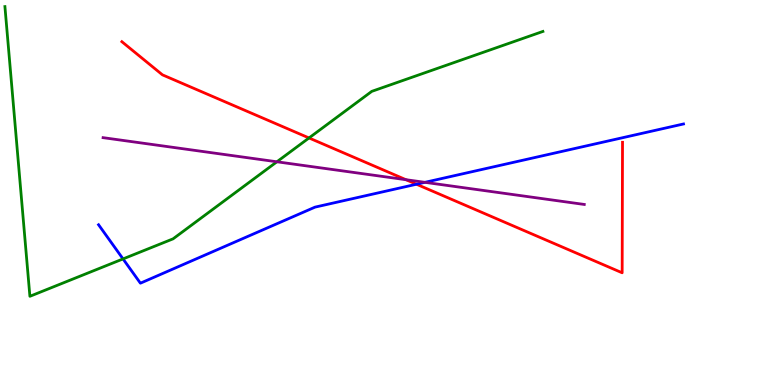[{'lines': ['blue', 'red'], 'intersections': [{'x': 5.37, 'y': 5.21}]}, {'lines': ['green', 'red'], 'intersections': [{'x': 3.99, 'y': 6.42}]}, {'lines': ['purple', 'red'], 'intersections': [{'x': 5.24, 'y': 5.33}]}, {'lines': ['blue', 'green'], 'intersections': [{'x': 1.59, 'y': 3.27}]}, {'lines': ['blue', 'purple'], 'intersections': [{'x': 5.48, 'y': 5.26}]}, {'lines': ['green', 'purple'], 'intersections': [{'x': 3.57, 'y': 5.8}]}]